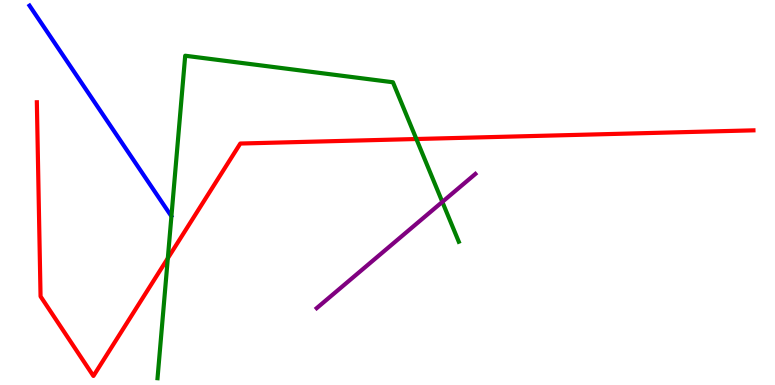[{'lines': ['blue', 'red'], 'intersections': []}, {'lines': ['green', 'red'], 'intersections': [{'x': 2.17, 'y': 3.29}, {'x': 5.37, 'y': 6.39}]}, {'lines': ['purple', 'red'], 'intersections': []}, {'lines': ['blue', 'green'], 'intersections': []}, {'lines': ['blue', 'purple'], 'intersections': []}, {'lines': ['green', 'purple'], 'intersections': [{'x': 5.71, 'y': 4.76}]}]